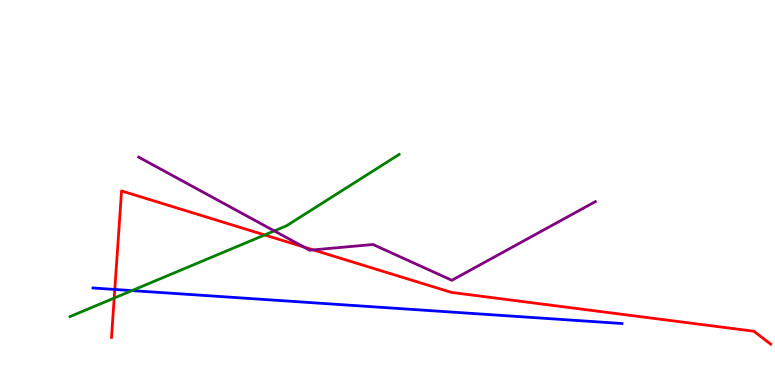[{'lines': ['blue', 'red'], 'intersections': [{'x': 1.48, 'y': 2.48}]}, {'lines': ['green', 'red'], 'intersections': [{'x': 1.47, 'y': 2.26}, {'x': 3.42, 'y': 3.9}]}, {'lines': ['purple', 'red'], 'intersections': [{'x': 3.92, 'y': 3.59}, {'x': 4.04, 'y': 3.51}]}, {'lines': ['blue', 'green'], 'intersections': [{'x': 1.7, 'y': 2.45}]}, {'lines': ['blue', 'purple'], 'intersections': []}, {'lines': ['green', 'purple'], 'intersections': [{'x': 3.54, 'y': 4.0}]}]